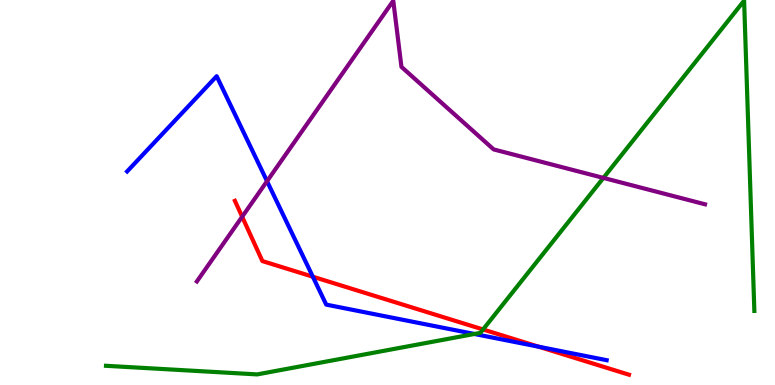[{'lines': ['blue', 'red'], 'intersections': [{'x': 4.04, 'y': 2.81}, {'x': 6.95, 'y': 0.994}]}, {'lines': ['green', 'red'], 'intersections': [{'x': 6.23, 'y': 1.44}]}, {'lines': ['purple', 'red'], 'intersections': [{'x': 3.12, 'y': 4.37}]}, {'lines': ['blue', 'green'], 'intersections': [{'x': 6.12, 'y': 1.33}]}, {'lines': ['blue', 'purple'], 'intersections': [{'x': 3.45, 'y': 5.29}]}, {'lines': ['green', 'purple'], 'intersections': [{'x': 7.79, 'y': 5.38}]}]